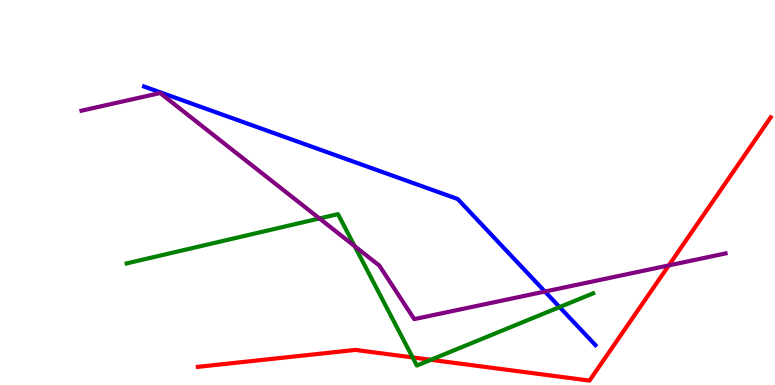[{'lines': ['blue', 'red'], 'intersections': []}, {'lines': ['green', 'red'], 'intersections': [{'x': 5.32, 'y': 0.717}, {'x': 5.56, 'y': 0.654}]}, {'lines': ['purple', 'red'], 'intersections': [{'x': 8.63, 'y': 3.11}]}, {'lines': ['blue', 'green'], 'intersections': [{'x': 7.22, 'y': 2.02}]}, {'lines': ['blue', 'purple'], 'intersections': [{'x': 7.03, 'y': 2.43}]}, {'lines': ['green', 'purple'], 'intersections': [{'x': 4.12, 'y': 4.33}, {'x': 4.58, 'y': 3.61}]}]